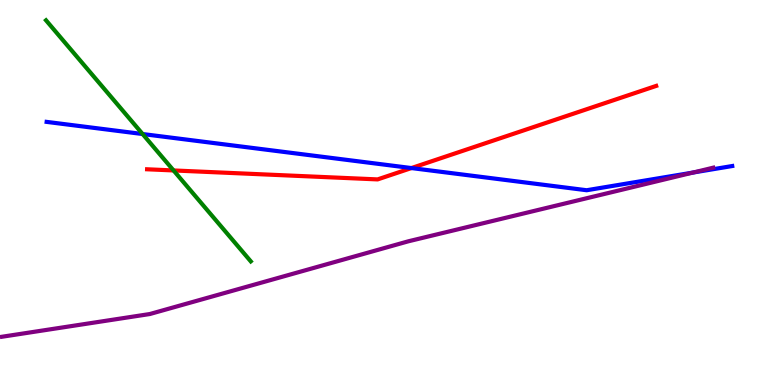[{'lines': ['blue', 'red'], 'intersections': [{'x': 5.31, 'y': 5.63}]}, {'lines': ['green', 'red'], 'intersections': [{'x': 2.24, 'y': 5.57}]}, {'lines': ['purple', 'red'], 'intersections': []}, {'lines': ['blue', 'green'], 'intersections': [{'x': 1.84, 'y': 6.52}]}, {'lines': ['blue', 'purple'], 'intersections': [{'x': 8.94, 'y': 5.52}]}, {'lines': ['green', 'purple'], 'intersections': []}]